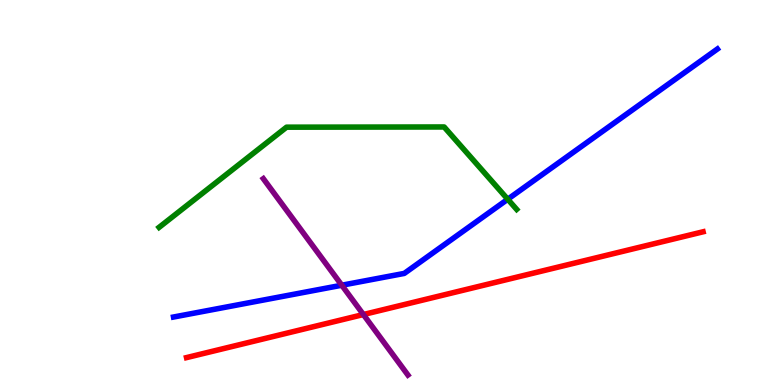[{'lines': ['blue', 'red'], 'intersections': []}, {'lines': ['green', 'red'], 'intersections': []}, {'lines': ['purple', 'red'], 'intersections': [{'x': 4.69, 'y': 1.83}]}, {'lines': ['blue', 'green'], 'intersections': [{'x': 6.55, 'y': 4.82}]}, {'lines': ['blue', 'purple'], 'intersections': [{'x': 4.41, 'y': 2.59}]}, {'lines': ['green', 'purple'], 'intersections': []}]